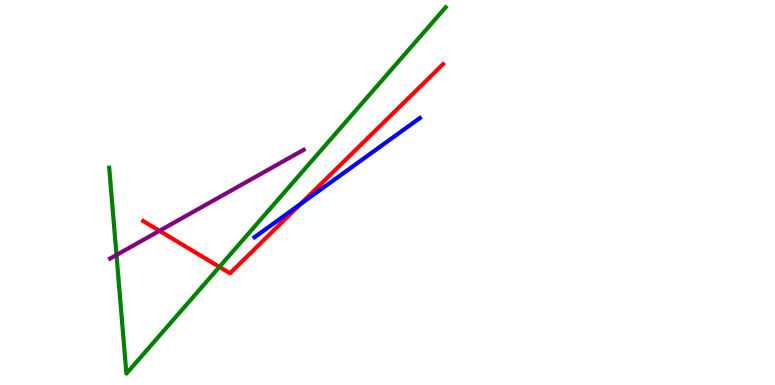[{'lines': ['blue', 'red'], 'intersections': [{'x': 3.88, 'y': 4.7}]}, {'lines': ['green', 'red'], 'intersections': [{'x': 2.83, 'y': 3.07}]}, {'lines': ['purple', 'red'], 'intersections': [{'x': 2.06, 'y': 4.0}]}, {'lines': ['blue', 'green'], 'intersections': []}, {'lines': ['blue', 'purple'], 'intersections': []}, {'lines': ['green', 'purple'], 'intersections': [{'x': 1.5, 'y': 3.38}]}]